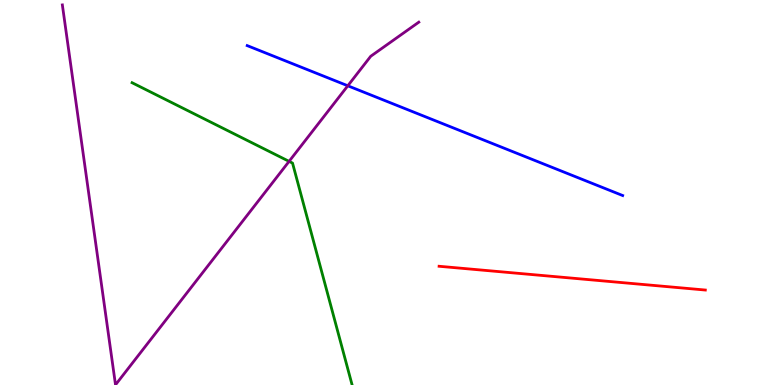[{'lines': ['blue', 'red'], 'intersections': []}, {'lines': ['green', 'red'], 'intersections': []}, {'lines': ['purple', 'red'], 'intersections': []}, {'lines': ['blue', 'green'], 'intersections': []}, {'lines': ['blue', 'purple'], 'intersections': [{'x': 4.49, 'y': 7.77}]}, {'lines': ['green', 'purple'], 'intersections': [{'x': 3.73, 'y': 5.81}]}]